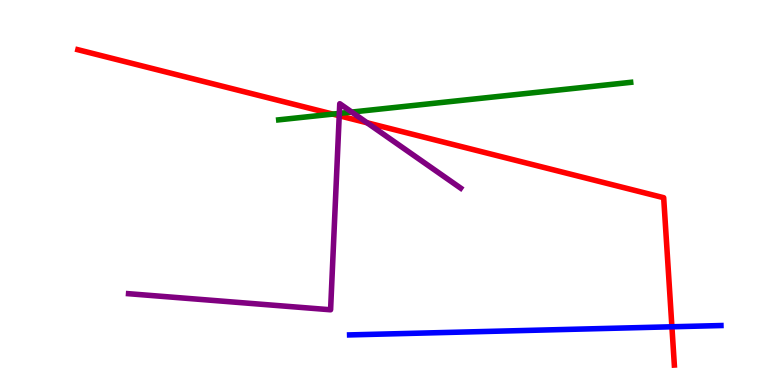[{'lines': ['blue', 'red'], 'intersections': [{'x': 8.67, 'y': 1.51}]}, {'lines': ['green', 'red'], 'intersections': [{'x': 4.29, 'y': 7.04}]}, {'lines': ['purple', 'red'], 'intersections': [{'x': 4.38, 'y': 6.99}, {'x': 4.74, 'y': 6.81}]}, {'lines': ['blue', 'green'], 'intersections': []}, {'lines': ['blue', 'purple'], 'intersections': []}, {'lines': ['green', 'purple'], 'intersections': [{'x': 4.38, 'y': 7.05}, {'x': 4.54, 'y': 7.09}]}]